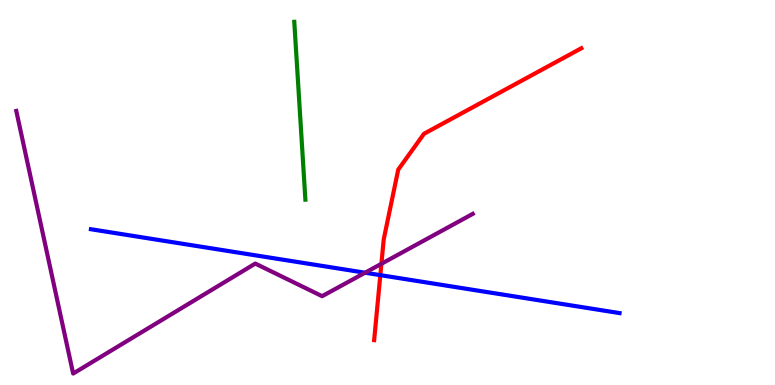[{'lines': ['blue', 'red'], 'intersections': [{'x': 4.91, 'y': 2.85}]}, {'lines': ['green', 'red'], 'intersections': []}, {'lines': ['purple', 'red'], 'intersections': [{'x': 4.92, 'y': 3.15}]}, {'lines': ['blue', 'green'], 'intersections': []}, {'lines': ['blue', 'purple'], 'intersections': [{'x': 4.71, 'y': 2.92}]}, {'lines': ['green', 'purple'], 'intersections': []}]